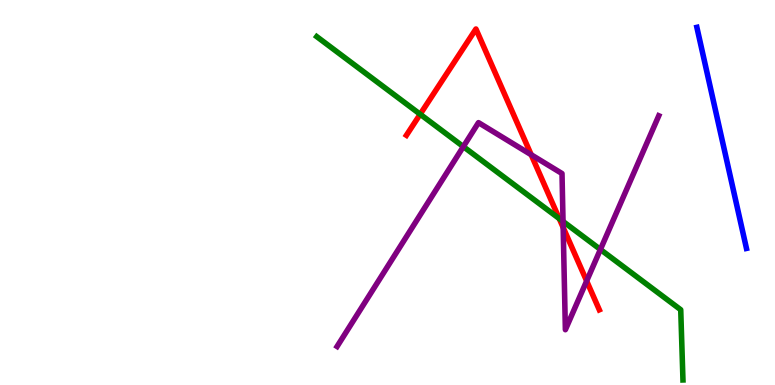[{'lines': ['blue', 'red'], 'intersections': []}, {'lines': ['green', 'red'], 'intersections': [{'x': 5.42, 'y': 7.03}, {'x': 7.22, 'y': 4.32}]}, {'lines': ['purple', 'red'], 'intersections': [{'x': 6.85, 'y': 5.98}, {'x': 7.27, 'y': 4.09}, {'x': 7.57, 'y': 2.7}]}, {'lines': ['blue', 'green'], 'intersections': []}, {'lines': ['blue', 'purple'], 'intersections': []}, {'lines': ['green', 'purple'], 'intersections': [{'x': 5.98, 'y': 6.19}, {'x': 7.27, 'y': 4.25}, {'x': 7.75, 'y': 3.52}]}]